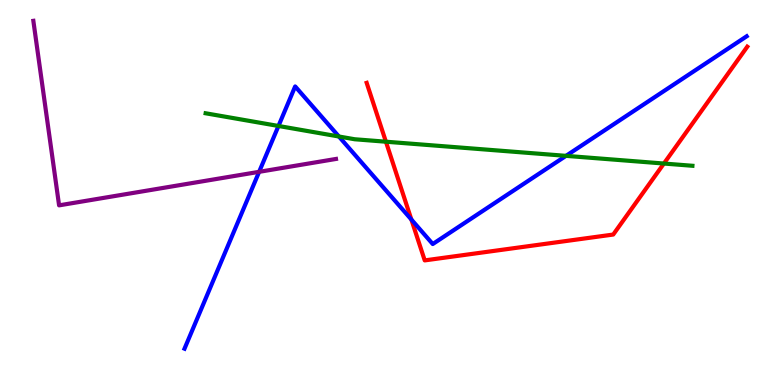[{'lines': ['blue', 'red'], 'intersections': [{'x': 5.31, 'y': 4.3}]}, {'lines': ['green', 'red'], 'intersections': [{'x': 4.98, 'y': 6.32}, {'x': 8.57, 'y': 5.75}]}, {'lines': ['purple', 'red'], 'intersections': []}, {'lines': ['blue', 'green'], 'intersections': [{'x': 3.59, 'y': 6.73}, {'x': 4.37, 'y': 6.45}, {'x': 7.3, 'y': 5.95}]}, {'lines': ['blue', 'purple'], 'intersections': [{'x': 3.34, 'y': 5.54}]}, {'lines': ['green', 'purple'], 'intersections': []}]